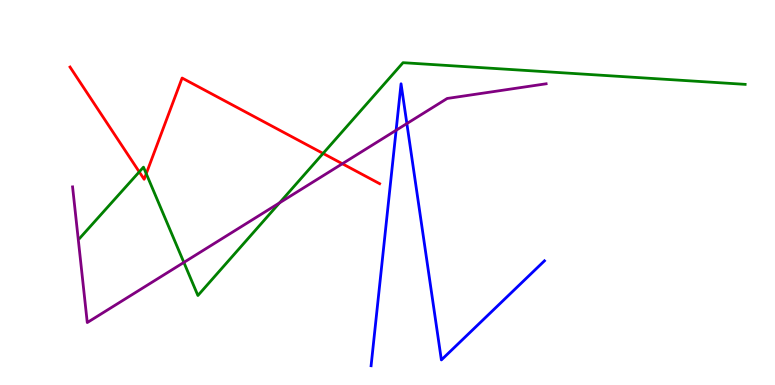[{'lines': ['blue', 'red'], 'intersections': []}, {'lines': ['green', 'red'], 'intersections': [{'x': 1.8, 'y': 5.54}, {'x': 1.89, 'y': 5.49}, {'x': 4.17, 'y': 6.01}]}, {'lines': ['purple', 'red'], 'intersections': [{'x': 4.42, 'y': 5.75}]}, {'lines': ['blue', 'green'], 'intersections': []}, {'lines': ['blue', 'purple'], 'intersections': [{'x': 5.11, 'y': 6.62}, {'x': 5.25, 'y': 6.79}]}, {'lines': ['green', 'purple'], 'intersections': [{'x': 2.37, 'y': 3.18}, {'x': 3.61, 'y': 4.73}]}]